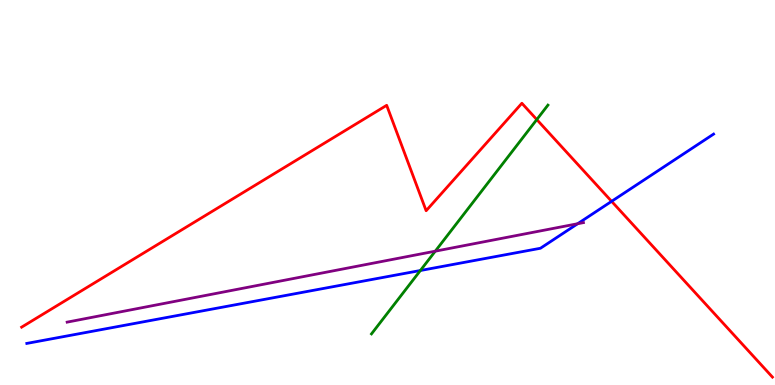[{'lines': ['blue', 'red'], 'intersections': [{'x': 7.89, 'y': 4.77}]}, {'lines': ['green', 'red'], 'intersections': [{'x': 6.93, 'y': 6.89}]}, {'lines': ['purple', 'red'], 'intersections': []}, {'lines': ['blue', 'green'], 'intersections': [{'x': 5.42, 'y': 2.97}]}, {'lines': ['blue', 'purple'], 'intersections': [{'x': 7.45, 'y': 4.19}]}, {'lines': ['green', 'purple'], 'intersections': [{'x': 5.62, 'y': 3.48}]}]